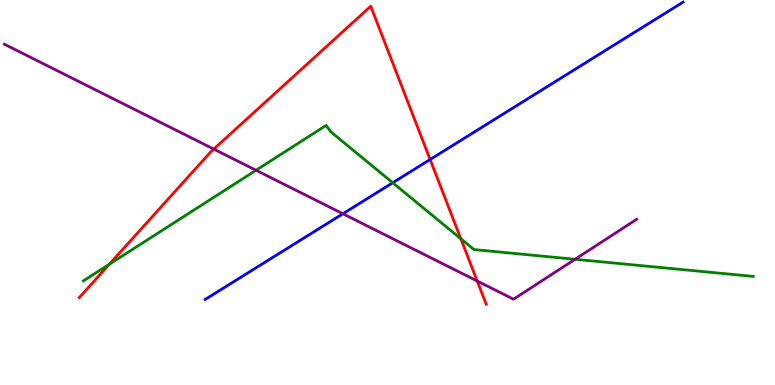[{'lines': ['blue', 'red'], 'intersections': [{'x': 5.55, 'y': 5.86}]}, {'lines': ['green', 'red'], 'intersections': [{'x': 1.41, 'y': 3.14}, {'x': 5.95, 'y': 3.8}]}, {'lines': ['purple', 'red'], 'intersections': [{'x': 2.76, 'y': 6.13}, {'x': 6.16, 'y': 2.7}]}, {'lines': ['blue', 'green'], 'intersections': [{'x': 5.07, 'y': 5.25}]}, {'lines': ['blue', 'purple'], 'intersections': [{'x': 4.42, 'y': 4.45}]}, {'lines': ['green', 'purple'], 'intersections': [{'x': 3.3, 'y': 5.58}, {'x': 7.42, 'y': 3.27}]}]